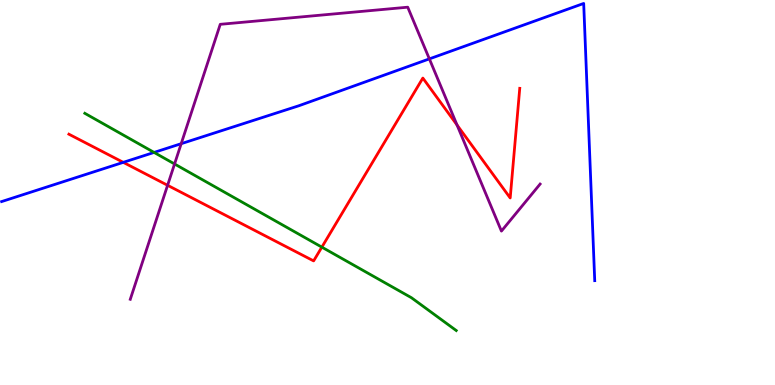[{'lines': ['blue', 'red'], 'intersections': [{'x': 1.59, 'y': 5.78}]}, {'lines': ['green', 'red'], 'intersections': [{'x': 4.15, 'y': 3.58}]}, {'lines': ['purple', 'red'], 'intersections': [{'x': 2.16, 'y': 5.19}, {'x': 5.9, 'y': 6.75}]}, {'lines': ['blue', 'green'], 'intersections': [{'x': 1.99, 'y': 6.04}]}, {'lines': ['blue', 'purple'], 'intersections': [{'x': 2.34, 'y': 6.27}, {'x': 5.54, 'y': 8.47}]}, {'lines': ['green', 'purple'], 'intersections': [{'x': 2.25, 'y': 5.74}]}]